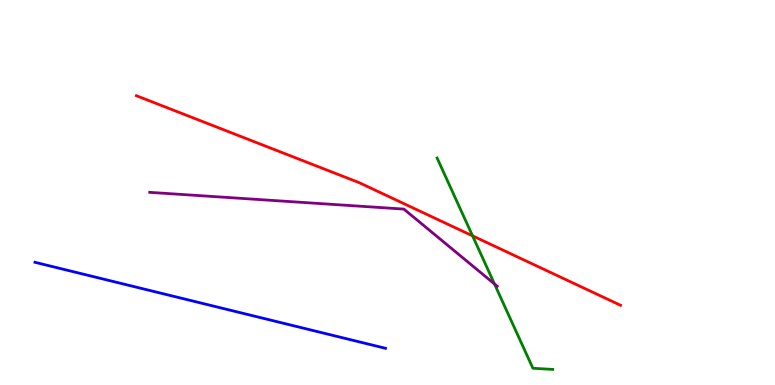[{'lines': ['blue', 'red'], 'intersections': []}, {'lines': ['green', 'red'], 'intersections': [{'x': 6.1, 'y': 3.87}]}, {'lines': ['purple', 'red'], 'intersections': []}, {'lines': ['blue', 'green'], 'intersections': []}, {'lines': ['blue', 'purple'], 'intersections': []}, {'lines': ['green', 'purple'], 'intersections': [{'x': 6.38, 'y': 2.62}]}]